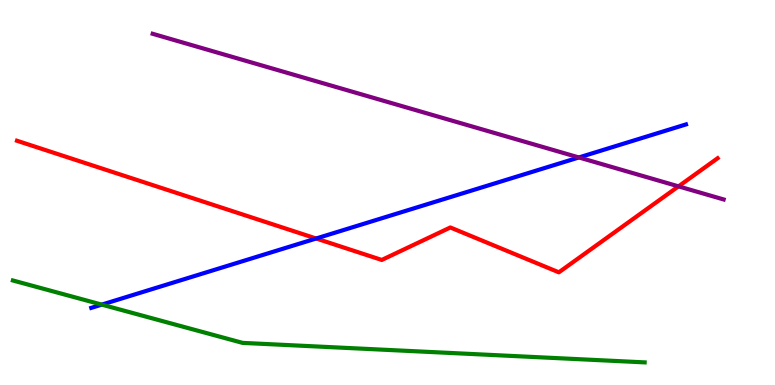[{'lines': ['blue', 'red'], 'intersections': [{'x': 4.08, 'y': 3.81}]}, {'lines': ['green', 'red'], 'intersections': []}, {'lines': ['purple', 'red'], 'intersections': [{'x': 8.75, 'y': 5.16}]}, {'lines': ['blue', 'green'], 'intersections': [{'x': 1.31, 'y': 2.09}]}, {'lines': ['blue', 'purple'], 'intersections': [{'x': 7.47, 'y': 5.91}]}, {'lines': ['green', 'purple'], 'intersections': []}]